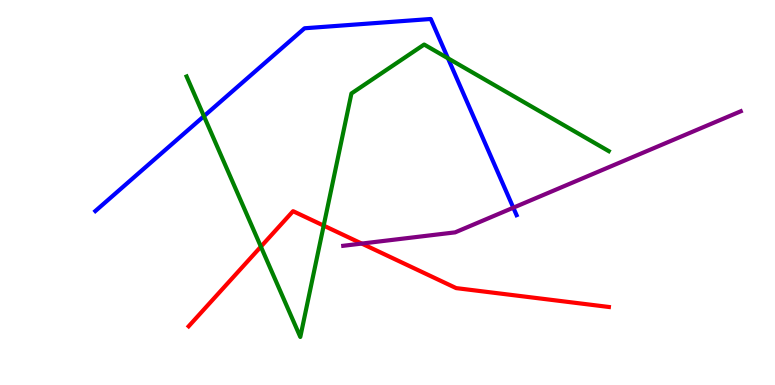[{'lines': ['blue', 'red'], 'intersections': []}, {'lines': ['green', 'red'], 'intersections': [{'x': 3.37, 'y': 3.59}, {'x': 4.18, 'y': 4.14}]}, {'lines': ['purple', 'red'], 'intersections': [{'x': 4.67, 'y': 3.67}]}, {'lines': ['blue', 'green'], 'intersections': [{'x': 2.63, 'y': 6.98}, {'x': 5.78, 'y': 8.49}]}, {'lines': ['blue', 'purple'], 'intersections': [{'x': 6.62, 'y': 4.61}]}, {'lines': ['green', 'purple'], 'intersections': []}]